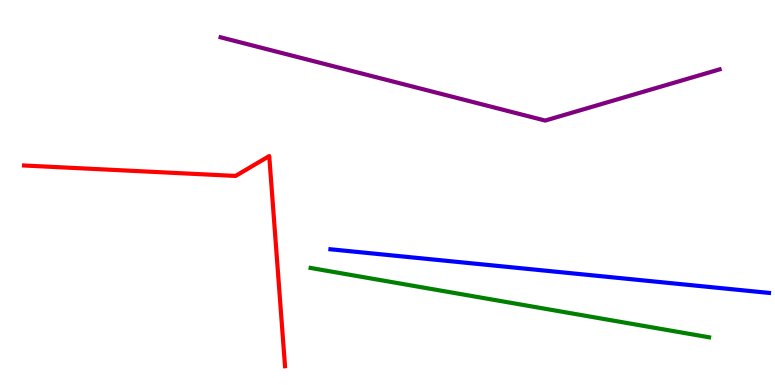[{'lines': ['blue', 'red'], 'intersections': []}, {'lines': ['green', 'red'], 'intersections': []}, {'lines': ['purple', 'red'], 'intersections': []}, {'lines': ['blue', 'green'], 'intersections': []}, {'lines': ['blue', 'purple'], 'intersections': []}, {'lines': ['green', 'purple'], 'intersections': []}]